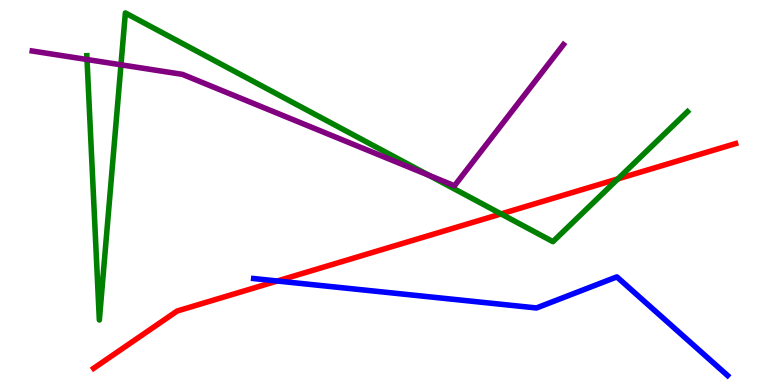[{'lines': ['blue', 'red'], 'intersections': [{'x': 3.58, 'y': 2.7}]}, {'lines': ['green', 'red'], 'intersections': [{'x': 6.47, 'y': 4.44}, {'x': 7.97, 'y': 5.35}]}, {'lines': ['purple', 'red'], 'intersections': []}, {'lines': ['blue', 'green'], 'intersections': []}, {'lines': ['blue', 'purple'], 'intersections': []}, {'lines': ['green', 'purple'], 'intersections': [{'x': 1.12, 'y': 8.45}, {'x': 1.56, 'y': 8.32}, {'x': 5.53, 'y': 5.45}]}]